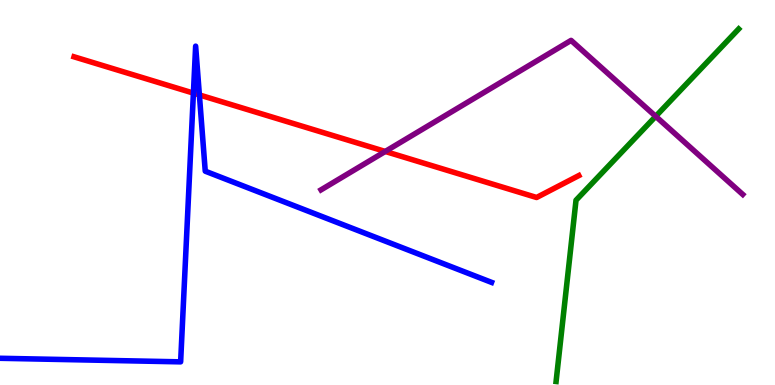[{'lines': ['blue', 'red'], 'intersections': [{'x': 2.5, 'y': 7.58}, {'x': 2.57, 'y': 7.53}]}, {'lines': ['green', 'red'], 'intersections': []}, {'lines': ['purple', 'red'], 'intersections': [{'x': 4.97, 'y': 6.07}]}, {'lines': ['blue', 'green'], 'intersections': []}, {'lines': ['blue', 'purple'], 'intersections': []}, {'lines': ['green', 'purple'], 'intersections': [{'x': 8.46, 'y': 6.98}]}]